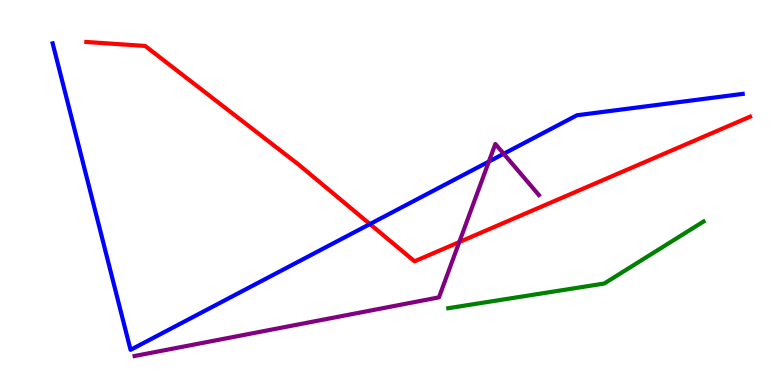[{'lines': ['blue', 'red'], 'intersections': [{'x': 4.77, 'y': 4.18}]}, {'lines': ['green', 'red'], 'intersections': []}, {'lines': ['purple', 'red'], 'intersections': [{'x': 5.93, 'y': 3.71}]}, {'lines': ['blue', 'green'], 'intersections': []}, {'lines': ['blue', 'purple'], 'intersections': [{'x': 6.31, 'y': 5.8}, {'x': 6.5, 'y': 6.01}]}, {'lines': ['green', 'purple'], 'intersections': []}]